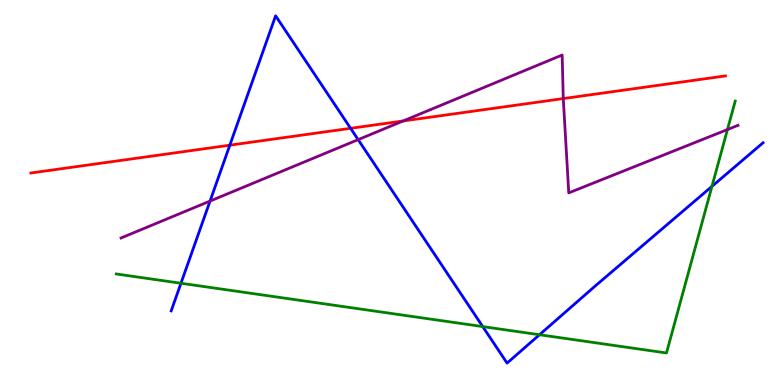[{'lines': ['blue', 'red'], 'intersections': [{'x': 2.97, 'y': 6.23}, {'x': 4.52, 'y': 6.67}]}, {'lines': ['green', 'red'], 'intersections': []}, {'lines': ['purple', 'red'], 'intersections': [{'x': 5.2, 'y': 6.86}, {'x': 7.27, 'y': 7.44}]}, {'lines': ['blue', 'green'], 'intersections': [{'x': 2.34, 'y': 2.64}, {'x': 6.23, 'y': 1.52}, {'x': 6.96, 'y': 1.31}, {'x': 9.19, 'y': 5.16}]}, {'lines': ['blue', 'purple'], 'intersections': [{'x': 2.71, 'y': 4.78}, {'x': 4.62, 'y': 6.37}]}, {'lines': ['green', 'purple'], 'intersections': [{'x': 9.39, 'y': 6.64}]}]